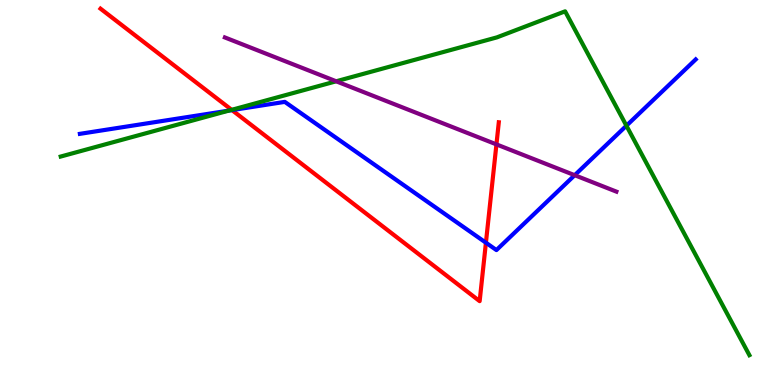[{'lines': ['blue', 'red'], 'intersections': [{'x': 2.99, 'y': 7.14}, {'x': 6.27, 'y': 3.7}]}, {'lines': ['green', 'red'], 'intersections': [{'x': 2.99, 'y': 7.15}]}, {'lines': ['purple', 'red'], 'intersections': [{'x': 6.41, 'y': 6.25}]}, {'lines': ['blue', 'green'], 'intersections': [{'x': 2.95, 'y': 7.13}, {'x': 8.08, 'y': 6.73}]}, {'lines': ['blue', 'purple'], 'intersections': [{'x': 7.42, 'y': 5.45}]}, {'lines': ['green', 'purple'], 'intersections': [{'x': 4.34, 'y': 7.89}]}]